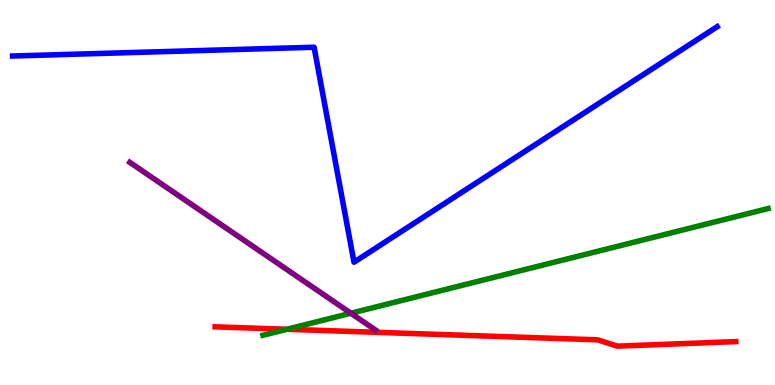[{'lines': ['blue', 'red'], 'intersections': []}, {'lines': ['green', 'red'], 'intersections': [{'x': 3.7, 'y': 1.45}]}, {'lines': ['purple', 'red'], 'intersections': []}, {'lines': ['blue', 'green'], 'intersections': []}, {'lines': ['blue', 'purple'], 'intersections': []}, {'lines': ['green', 'purple'], 'intersections': [{'x': 4.53, 'y': 1.86}]}]